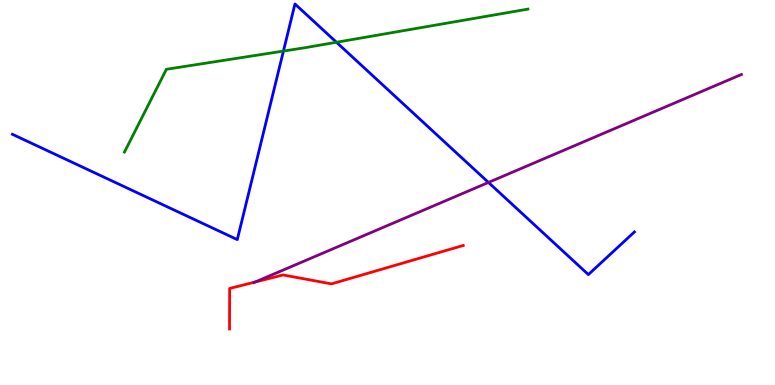[{'lines': ['blue', 'red'], 'intersections': []}, {'lines': ['green', 'red'], 'intersections': []}, {'lines': ['purple', 'red'], 'intersections': [{'x': 3.29, 'y': 2.68}]}, {'lines': ['blue', 'green'], 'intersections': [{'x': 3.66, 'y': 8.67}, {'x': 4.34, 'y': 8.9}]}, {'lines': ['blue', 'purple'], 'intersections': [{'x': 6.3, 'y': 5.26}]}, {'lines': ['green', 'purple'], 'intersections': []}]